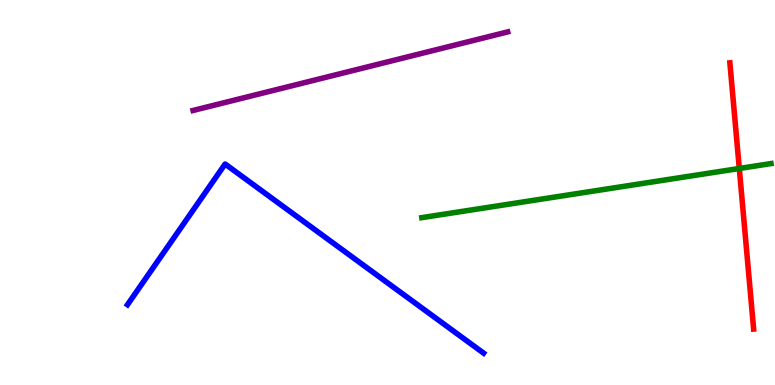[{'lines': ['blue', 'red'], 'intersections': []}, {'lines': ['green', 'red'], 'intersections': [{'x': 9.54, 'y': 5.62}]}, {'lines': ['purple', 'red'], 'intersections': []}, {'lines': ['blue', 'green'], 'intersections': []}, {'lines': ['blue', 'purple'], 'intersections': []}, {'lines': ['green', 'purple'], 'intersections': []}]